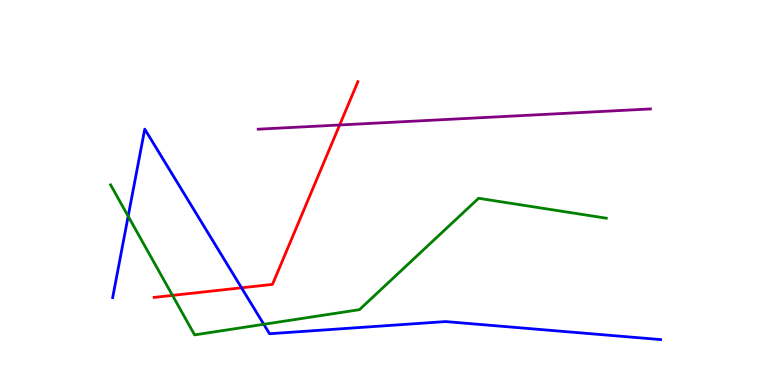[{'lines': ['blue', 'red'], 'intersections': [{'x': 3.12, 'y': 2.52}]}, {'lines': ['green', 'red'], 'intersections': [{'x': 2.23, 'y': 2.33}]}, {'lines': ['purple', 'red'], 'intersections': [{'x': 4.38, 'y': 6.75}]}, {'lines': ['blue', 'green'], 'intersections': [{'x': 1.65, 'y': 4.38}, {'x': 3.4, 'y': 1.58}]}, {'lines': ['blue', 'purple'], 'intersections': []}, {'lines': ['green', 'purple'], 'intersections': []}]